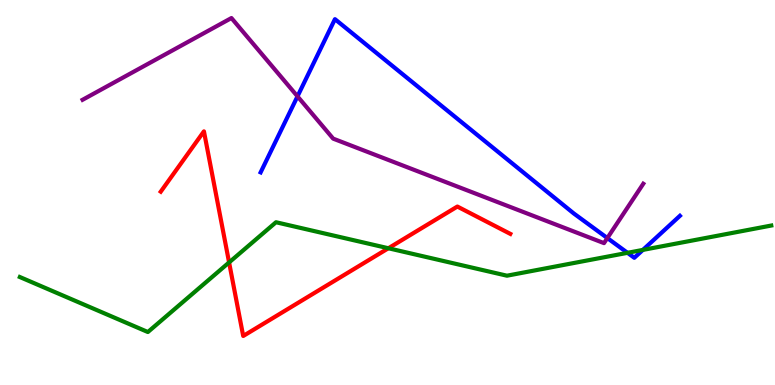[{'lines': ['blue', 'red'], 'intersections': []}, {'lines': ['green', 'red'], 'intersections': [{'x': 2.96, 'y': 3.18}, {'x': 5.01, 'y': 3.55}]}, {'lines': ['purple', 'red'], 'intersections': []}, {'lines': ['blue', 'green'], 'intersections': [{'x': 8.1, 'y': 3.43}, {'x': 8.3, 'y': 3.51}]}, {'lines': ['blue', 'purple'], 'intersections': [{'x': 3.84, 'y': 7.5}, {'x': 7.84, 'y': 3.82}]}, {'lines': ['green', 'purple'], 'intersections': []}]